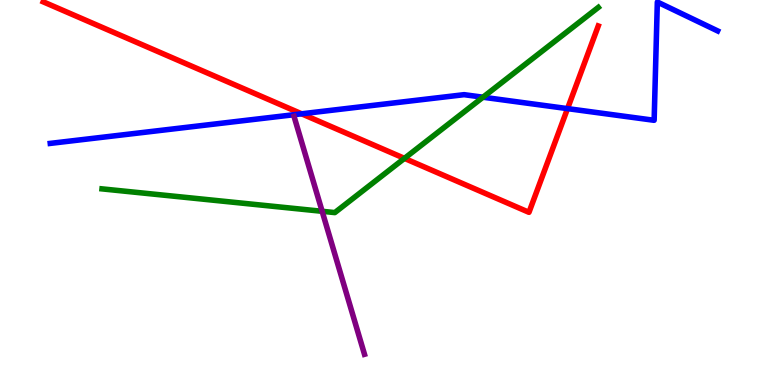[{'lines': ['blue', 'red'], 'intersections': [{'x': 3.89, 'y': 7.04}, {'x': 7.32, 'y': 7.18}]}, {'lines': ['green', 'red'], 'intersections': [{'x': 5.22, 'y': 5.89}]}, {'lines': ['purple', 'red'], 'intersections': []}, {'lines': ['blue', 'green'], 'intersections': [{'x': 6.23, 'y': 7.47}]}, {'lines': ['blue', 'purple'], 'intersections': []}, {'lines': ['green', 'purple'], 'intersections': [{'x': 4.16, 'y': 4.51}]}]